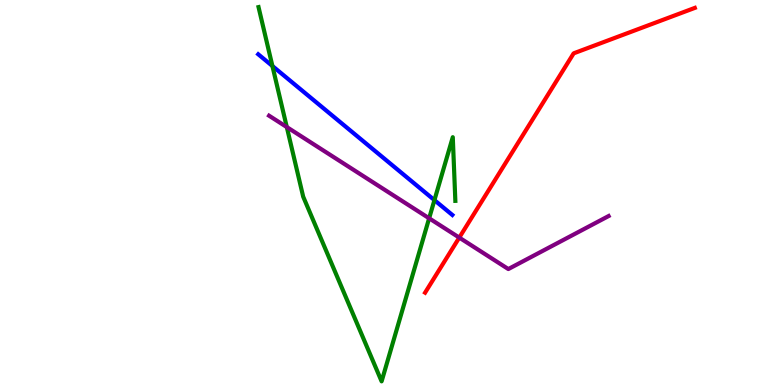[{'lines': ['blue', 'red'], 'intersections': []}, {'lines': ['green', 'red'], 'intersections': []}, {'lines': ['purple', 'red'], 'intersections': [{'x': 5.93, 'y': 3.83}]}, {'lines': ['blue', 'green'], 'intersections': [{'x': 3.52, 'y': 8.29}, {'x': 5.61, 'y': 4.8}]}, {'lines': ['blue', 'purple'], 'intersections': []}, {'lines': ['green', 'purple'], 'intersections': [{'x': 3.7, 'y': 6.7}, {'x': 5.54, 'y': 4.33}]}]